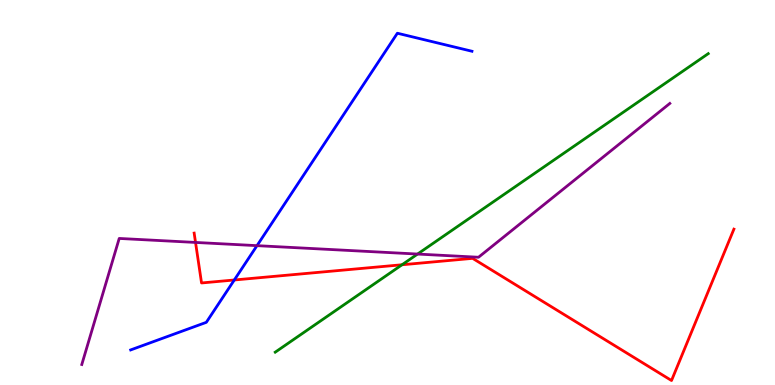[{'lines': ['blue', 'red'], 'intersections': [{'x': 3.02, 'y': 2.73}]}, {'lines': ['green', 'red'], 'intersections': [{'x': 5.19, 'y': 3.12}]}, {'lines': ['purple', 'red'], 'intersections': [{'x': 2.52, 'y': 3.7}]}, {'lines': ['blue', 'green'], 'intersections': []}, {'lines': ['blue', 'purple'], 'intersections': [{'x': 3.32, 'y': 3.62}]}, {'lines': ['green', 'purple'], 'intersections': [{'x': 5.39, 'y': 3.4}]}]